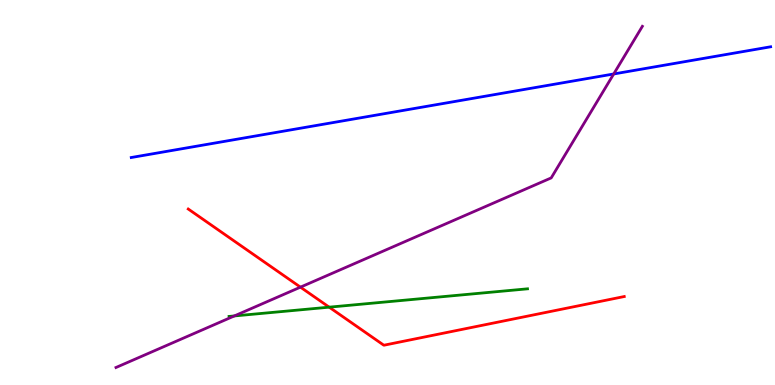[{'lines': ['blue', 'red'], 'intersections': []}, {'lines': ['green', 'red'], 'intersections': [{'x': 4.25, 'y': 2.02}]}, {'lines': ['purple', 'red'], 'intersections': [{'x': 3.88, 'y': 2.54}]}, {'lines': ['blue', 'green'], 'intersections': []}, {'lines': ['blue', 'purple'], 'intersections': [{'x': 7.92, 'y': 8.08}]}, {'lines': ['green', 'purple'], 'intersections': [{'x': 3.02, 'y': 1.79}]}]